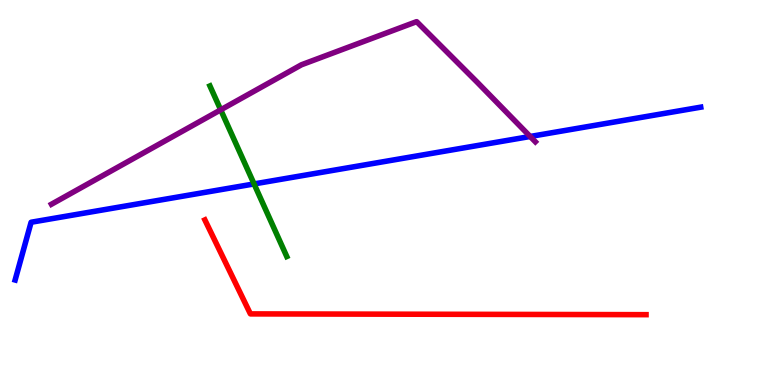[{'lines': ['blue', 'red'], 'intersections': []}, {'lines': ['green', 'red'], 'intersections': []}, {'lines': ['purple', 'red'], 'intersections': []}, {'lines': ['blue', 'green'], 'intersections': [{'x': 3.28, 'y': 5.22}]}, {'lines': ['blue', 'purple'], 'intersections': [{'x': 6.84, 'y': 6.46}]}, {'lines': ['green', 'purple'], 'intersections': [{'x': 2.85, 'y': 7.15}]}]